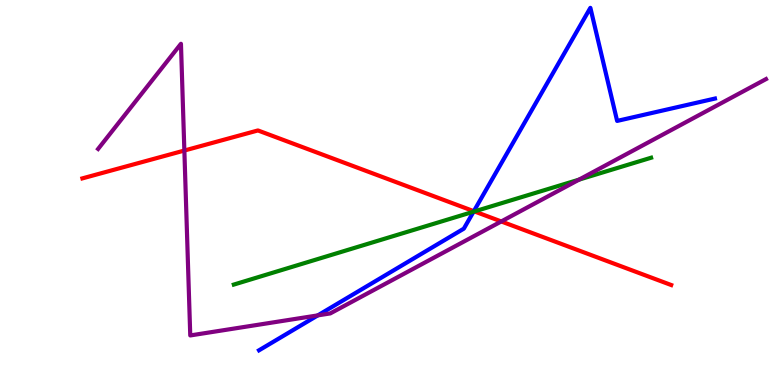[{'lines': ['blue', 'red'], 'intersections': [{'x': 6.11, 'y': 4.51}]}, {'lines': ['green', 'red'], 'intersections': [{'x': 6.12, 'y': 4.51}]}, {'lines': ['purple', 'red'], 'intersections': [{'x': 2.38, 'y': 6.09}, {'x': 6.47, 'y': 4.25}]}, {'lines': ['blue', 'green'], 'intersections': [{'x': 6.11, 'y': 4.5}]}, {'lines': ['blue', 'purple'], 'intersections': [{'x': 4.1, 'y': 1.81}]}, {'lines': ['green', 'purple'], 'intersections': [{'x': 7.47, 'y': 5.33}]}]